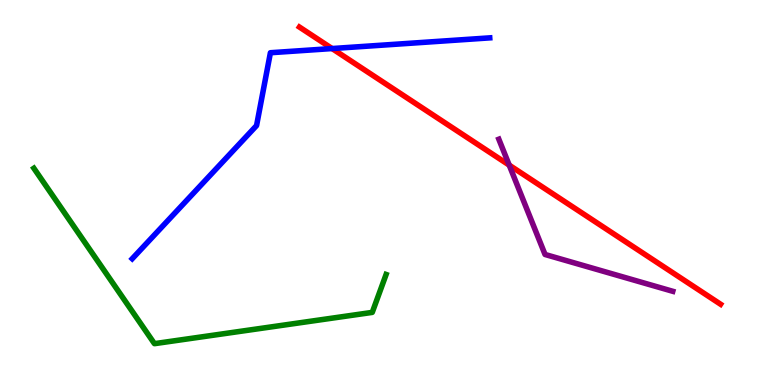[{'lines': ['blue', 'red'], 'intersections': [{'x': 4.28, 'y': 8.74}]}, {'lines': ['green', 'red'], 'intersections': []}, {'lines': ['purple', 'red'], 'intersections': [{'x': 6.57, 'y': 5.71}]}, {'lines': ['blue', 'green'], 'intersections': []}, {'lines': ['blue', 'purple'], 'intersections': []}, {'lines': ['green', 'purple'], 'intersections': []}]